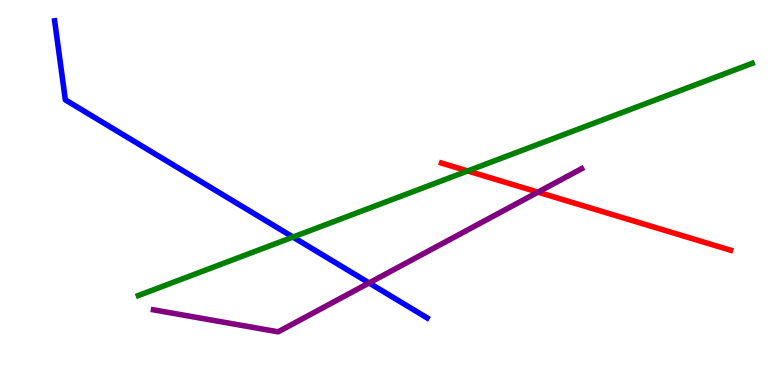[{'lines': ['blue', 'red'], 'intersections': []}, {'lines': ['green', 'red'], 'intersections': [{'x': 6.03, 'y': 5.56}]}, {'lines': ['purple', 'red'], 'intersections': [{'x': 6.94, 'y': 5.01}]}, {'lines': ['blue', 'green'], 'intersections': [{'x': 3.78, 'y': 3.84}]}, {'lines': ['blue', 'purple'], 'intersections': [{'x': 4.76, 'y': 2.65}]}, {'lines': ['green', 'purple'], 'intersections': []}]